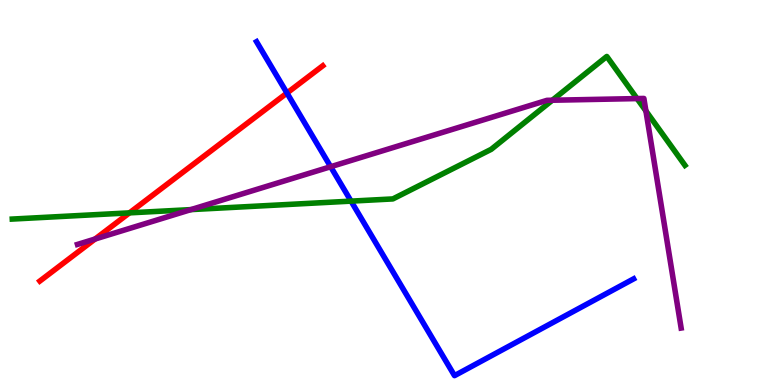[{'lines': ['blue', 'red'], 'intersections': [{'x': 3.7, 'y': 7.58}]}, {'lines': ['green', 'red'], 'intersections': [{'x': 1.67, 'y': 4.47}]}, {'lines': ['purple', 'red'], 'intersections': [{'x': 1.23, 'y': 3.79}]}, {'lines': ['blue', 'green'], 'intersections': [{'x': 4.53, 'y': 4.78}]}, {'lines': ['blue', 'purple'], 'intersections': [{'x': 4.27, 'y': 5.67}]}, {'lines': ['green', 'purple'], 'intersections': [{'x': 2.46, 'y': 4.56}, {'x': 7.13, 'y': 7.4}, {'x': 8.22, 'y': 7.44}, {'x': 8.33, 'y': 7.12}]}]